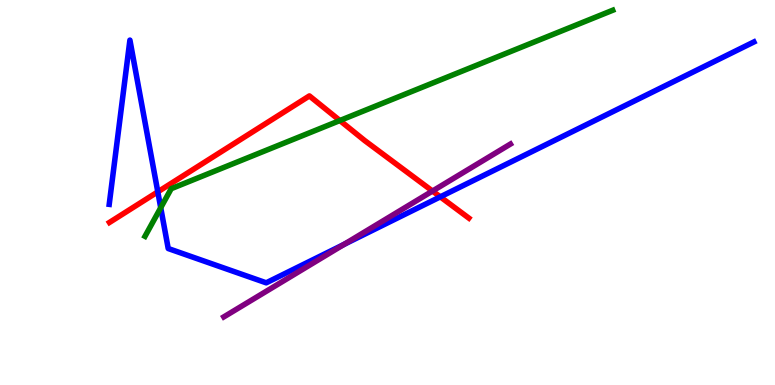[{'lines': ['blue', 'red'], 'intersections': [{'x': 2.04, 'y': 5.02}, {'x': 5.68, 'y': 4.89}]}, {'lines': ['green', 'red'], 'intersections': [{'x': 4.39, 'y': 6.87}]}, {'lines': ['purple', 'red'], 'intersections': [{'x': 5.58, 'y': 5.04}]}, {'lines': ['blue', 'green'], 'intersections': [{'x': 2.07, 'y': 4.6}]}, {'lines': ['blue', 'purple'], 'intersections': [{'x': 4.44, 'y': 3.65}]}, {'lines': ['green', 'purple'], 'intersections': []}]